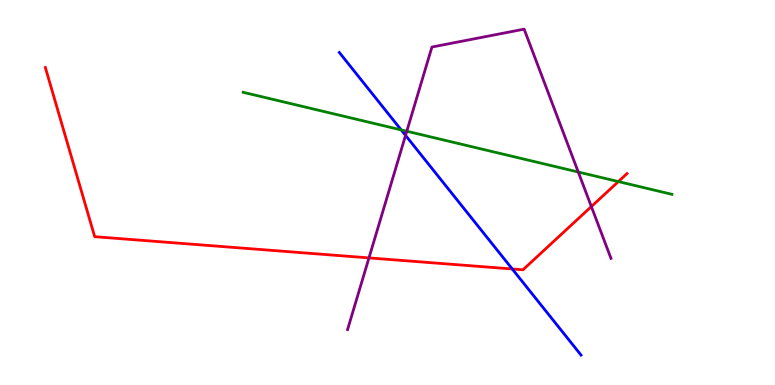[{'lines': ['blue', 'red'], 'intersections': [{'x': 6.61, 'y': 3.01}]}, {'lines': ['green', 'red'], 'intersections': [{'x': 7.98, 'y': 5.28}]}, {'lines': ['purple', 'red'], 'intersections': [{'x': 4.76, 'y': 3.3}, {'x': 7.63, 'y': 4.63}]}, {'lines': ['blue', 'green'], 'intersections': [{'x': 5.18, 'y': 6.63}]}, {'lines': ['blue', 'purple'], 'intersections': [{'x': 5.23, 'y': 6.48}]}, {'lines': ['green', 'purple'], 'intersections': [{'x': 5.25, 'y': 6.59}, {'x': 7.46, 'y': 5.53}]}]